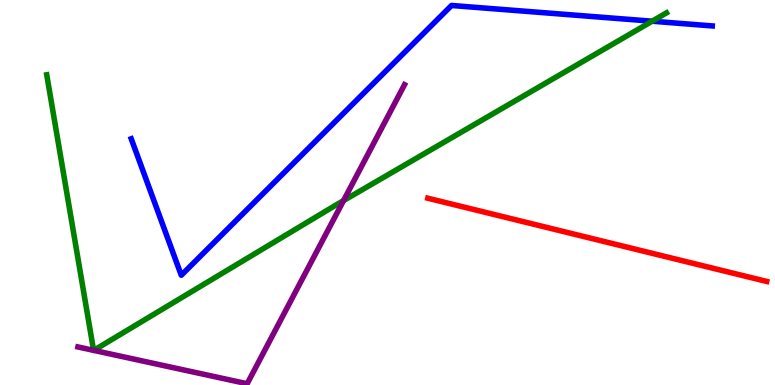[{'lines': ['blue', 'red'], 'intersections': []}, {'lines': ['green', 'red'], 'intersections': []}, {'lines': ['purple', 'red'], 'intersections': []}, {'lines': ['blue', 'green'], 'intersections': [{'x': 8.41, 'y': 9.45}]}, {'lines': ['blue', 'purple'], 'intersections': []}, {'lines': ['green', 'purple'], 'intersections': [{'x': 1.21, 'y': 0.9}, {'x': 1.21, 'y': 0.899}, {'x': 4.43, 'y': 4.79}]}]